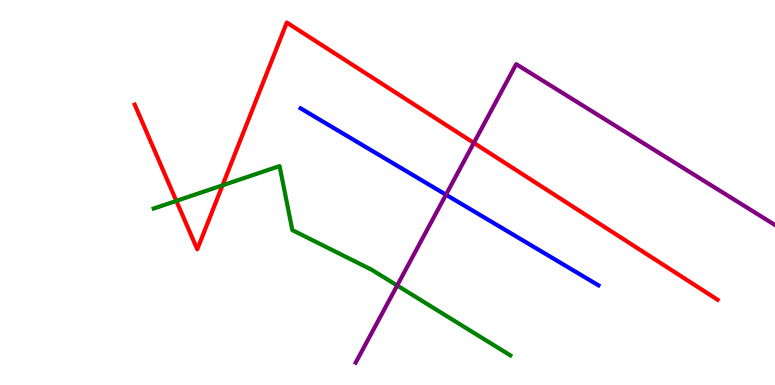[{'lines': ['blue', 'red'], 'intersections': []}, {'lines': ['green', 'red'], 'intersections': [{'x': 2.28, 'y': 4.78}, {'x': 2.87, 'y': 5.19}]}, {'lines': ['purple', 'red'], 'intersections': [{'x': 6.11, 'y': 6.29}]}, {'lines': ['blue', 'green'], 'intersections': []}, {'lines': ['blue', 'purple'], 'intersections': [{'x': 5.75, 'y': 4.94}]}, {'lines': ['green', 'purple'], 'intersections': [{'x': 5.12, 'y': 2.58}]}]